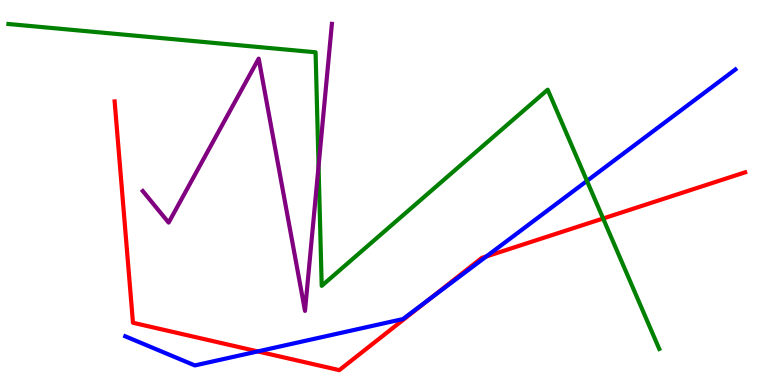[{'lines': ['blue', 'red'], 'intersections': [{'x': 3.33, 'y': 0.872}, {'x': 5.54, 'y': 2.23}, {'x': 6.27, 'y': 3.34}]}, {'lines': ['green', 'red'], 'intersections': [{'x': 7.78, 'y': 4.32}]}, {'lines': ['purple', 'red'], 'intersections': []}, {'lines': ['blue', 'green'], 'intersections': [{'x': 7.57, 'y': 5.3}]}, {'lines': ['blue', 'purple'], 'intersections': []}, {'lines': ['green', 'purple'], 'intersections': [{'x': 4.11, 'y': 5.69}]}]